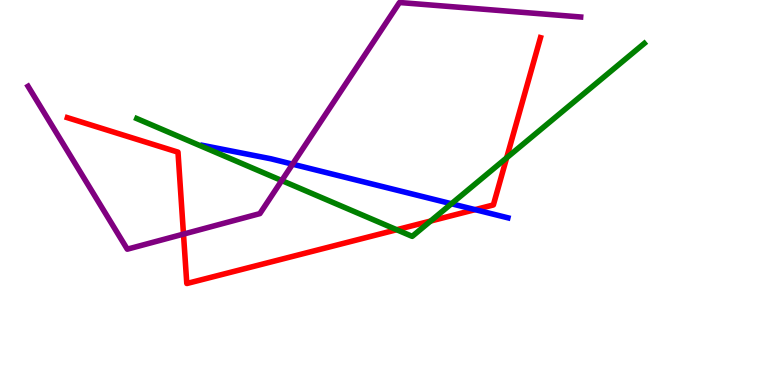[{'lines': ['blue', 'red'], 'intersections': [{'x': 6.13, 'y': 4.55}]}, {'lines': ['green', 'red'], 'intersections': [{'x': 5.12, 'y': 4.03}, {'x': 5.56, 'y': 4.26}, {'x': 6.54, 'y': 5.9}]}, {'lines': ['purple', 'red'], 'intersections': [{'x': 2.37, 'y': 3.92}]}, {'lines': ['blue', 'green'], 'intersections': [{'x': 5.82, 'y': 4.71}]}, {'lines': ['blue', 'purple'], 'intersections': [{'x': 3.78, 'y': 5.74}]}, {'lines': ['green', 'purple'], 'intersections': [{'x': 3.64, 'y': 5.31}]}]